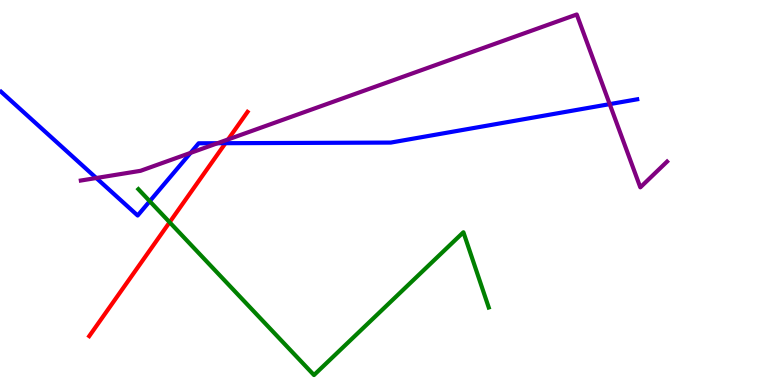[{'lines': ['blue', 'red'], 'intersections': [{'x': 2.91, 'y': 6.28}]}, {'lines': ['green', 'red'], 'intersections': [{'x': 2.19, 'y': 4.23}]}, {'lines': ['purple', 'red'], 'intersections': [{'x': 2.94, 'y': 6.38}]}, {'lines': ['blue', 'green'], 'intersections': [{'x': 1.93, 'y': 4.77}]}, {'lines': ['blue', 'purple'], 'intersections': [{'x': 1.24, 'y': 5.38}, {'x': 2.46, 'y': 6.03}, {'x': 2.81, 'y': 6.28}, {'x': 7.87, 'y': 7.3}]}, {'lines': ['green', 'purple'], 'intersections': []}]